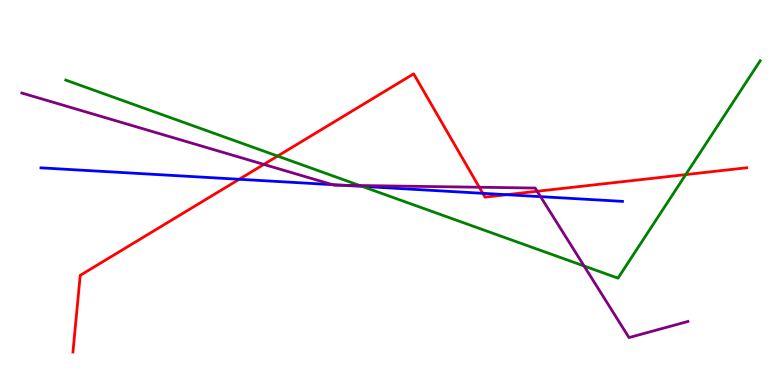[{'lines': ['blue', 'red'], 'intersections': [{'x': 3.09, 'y': 5.34}, {'x': 6.23, 'y': 4.98}, {'x': 6.54, 'y': 4.94}]}, {'lines': ['green', 'red'], 'intersections': [{'x': 3.58, 'y': 5.95}, {'x': 8.85, 'y': 5.46}]}, {'lines': ['purple', 'red'], 'intersections': [{'x': 3.4, 'y': 5.73}, {'x': 6.18, 'y': 5.14}, {'x': 6.93, 'y': 5.03}]}, {'lines': ['blue', 'green'], 'intersections': [{'x': 4.67, 'y': 5.16}]}, {'lines': ['blue', 'purple'], 'intersections': [{'x': 4.29, 'y': 5.2}, {'x': 4.43, 'y': 5.19}, {'x': 6.98, 'y': 4.89}]}, {'lines': ['green', 'purple'], 'intersections': [{'x': 4.64, 'y': 5.18}, {'x': 7.54, 'y': 3.09}]}]